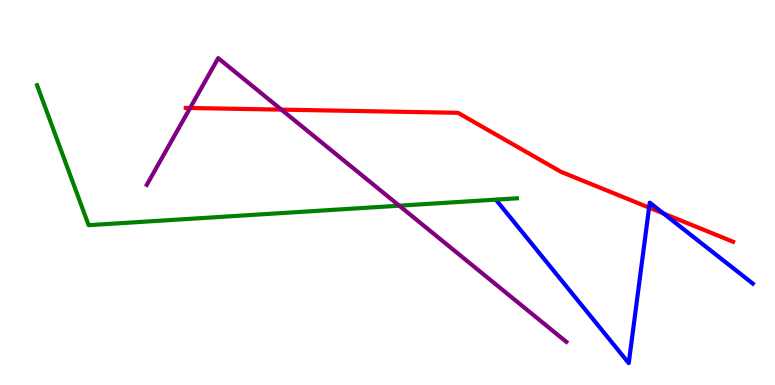[{'lines': ['blue', 'red'], 'intersections': [{'x': 8.38, 'y': 4.61}, {'x': 8.56, 'y': 4.46}]}, {'lines': ['green', 'red'], 'intersections': []}, {'lines': ['purple', 'red'], 'intersections': [{'x': 2.45, 'y': 7.2}, {'x': 3.63, 'y': 7.15}]}, {'lines': ['blue', 'green'], 'intersections': []}, {'lines': ['blue', 'purple'], 'intersections': []}, {'lines': ['green', 'purple'], 'intersections': [{'x': 5.15, 'y': 4.66}]}]